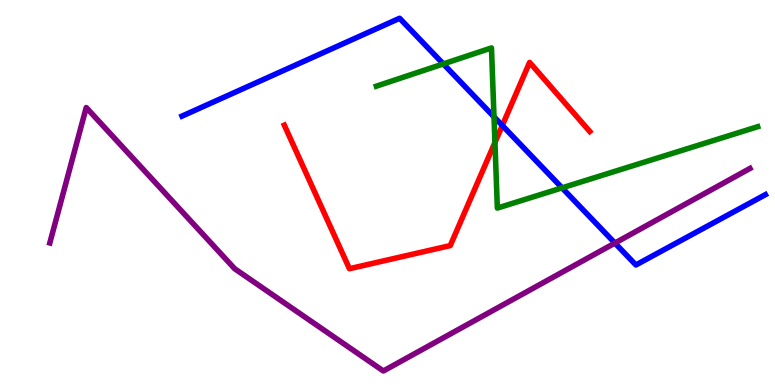[{'lines': ['blue', 'red'], 'intersections': [{'x': 6.48, 'y': 6.74}]}, {'lines': ['green', 'red'], 'intersections': [{'x': 6.39, 'y': 6.3}]}, {'lines': ['purple', 'red'], 'intersections': []}, {'lines': ['blue', 'green'], 'intersections': [{'x': 5.72, 'y': 8.34}, {'x': 6.37, 'y': 6.97}, {'x': 7.25, 'y': 5.12}]}, {'lines': ['blue', 'purple'], 'intersections': [{'x': 7.93, 'y': 3.69}]}, {'lines': ['green', 'purple'], 'intersections': []}]